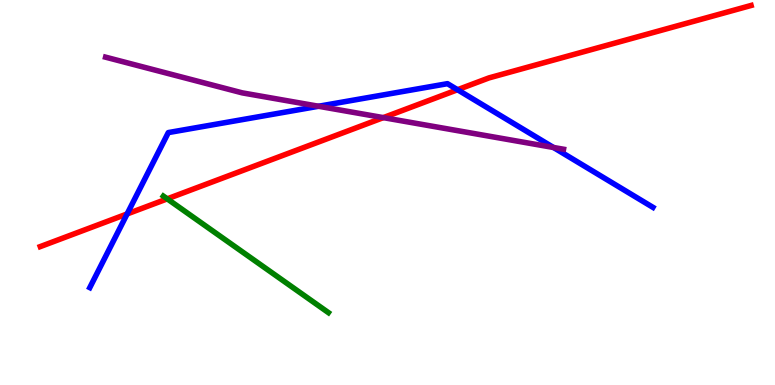[{'lines': ['blue', 'red'], 'intersections': [{'x': 1.64, 'y': 4.44}, {'x': 5.9, 'y': 7.67}]}, {'lines': ['green', 'red'], 'intersections': [{'x': 2.16, 'y': 4.83}]}, {'lines': ['purple', 'red'], 'intersections': [{'x': 4.95, 'y': 6.94}]}, {'lines': ['blue', 'green'], 'intersections': []}, {'lines': ['blue', 'purple'], 'intersections': [{'x': 4.11, 'y': 7.24}, {'x': 7.14, 'y': 6.17}]}, {'lines': ['green', 'purple'], 'intersections': []}]